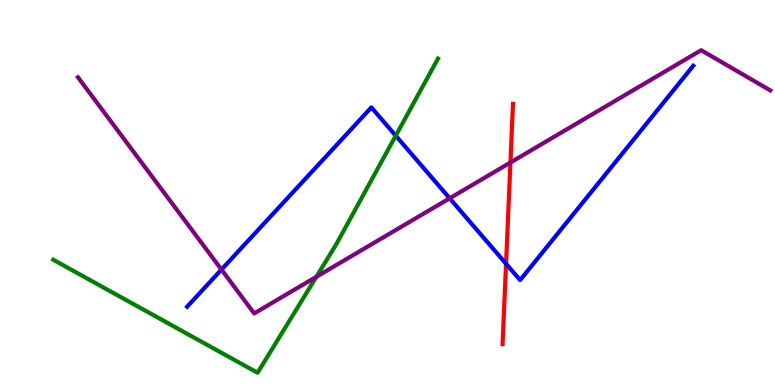[{'lines': ['blue', 'red'], 'intersections': [{'x': 6.53, 'y': 3.15}]}, {'lines': ['green', 'red'], 'intersections': []}, {'lines': ['purple', 'red'], 'intersections': [{'x': 6.59, 'y': 5.78}]}, {'lines': ['blue', 'green'], 'intersections': [{'x': 5.11, 'y': 6.48}]}, {'lines': ['blue', 'purple'], 'intersections': [{'x': 2.86, 'y': 3.0}, {'x': 5.8, 'y': 4.85}]}, {'lines': ['green', 'purple'], 'intersections': [{'x': 4.08, 'y': 2.81}]}]